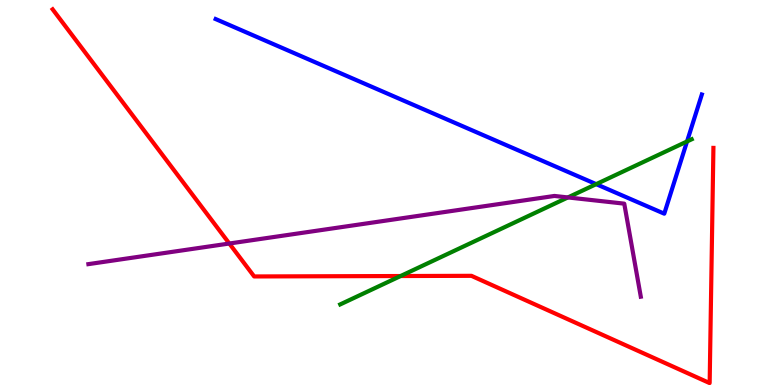[{'lines': ['blue', 'red'], 'intersections': []}, {'lines': ['green', 'red'], 'intersections': [{'x': 5.17, 'y': 2.83}]}, {'lines': ['purple', 'red'], 'intersections': [{'x': 2.96, 'y': 3.67}]}, {'lines': ['blue', 'green'], 'intersections': [{'x': 7.69, 'y': 5.22}, {'x': 8.87, 'y': 6.33}]}, {'lines': ['blue', 'purple'], 'intersections': []}, {'lines': ['green', 'purple'], 'intersections': [{'x': 7.33, 'y': 4.87}]}]